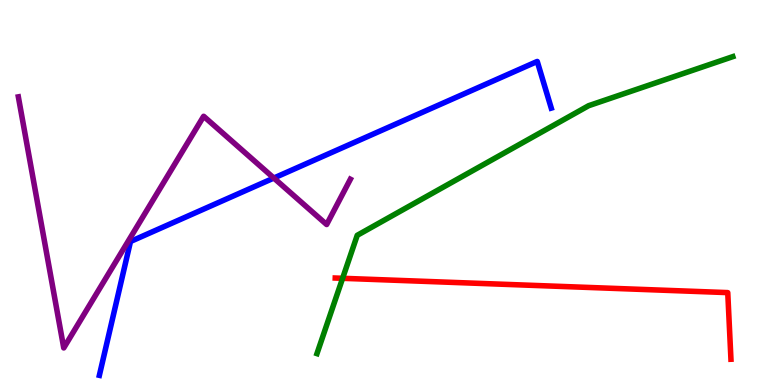[{'lines': ['blue', 'red'], 'intersections': []}, {'lines': ['green', 'red'], 'intersections': [{'x': 4.42, 'y': 2.77}]}, {'lines': ['purple', 'red'], 'intersections': []}, {'lines': ['blue', 'green'], 'intersections': []}, {'lines': ['blue', 'purple'], 'intersections': [{'x': 3.53, 'y': 5.38}]}, {'lines': ['green', 'purple'], 'intersections': []}]